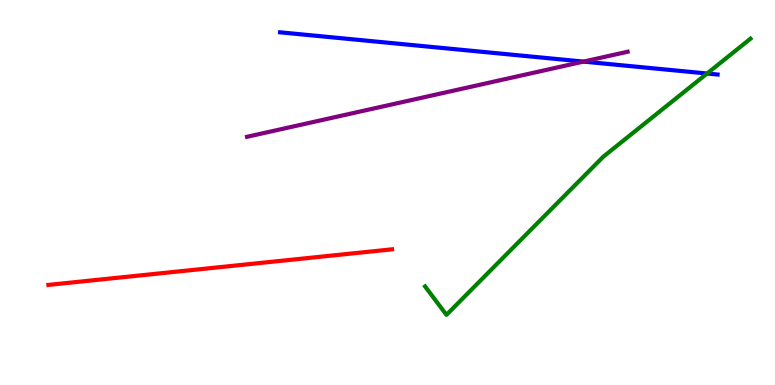[{'lines': ['blue', 'red'], 'intersections': []}, {'lines': ['green', 'red'], 'intersections': []}, {'lines': ['purple', 'red'], 'intersections': []}, {'lines': ['blue', 'green'], 'intersections': [{'x': 9.12, 'y': 8.09}]}, {'lines': ['blue', 'purple'], 'intersections': [{'x': 7.53, 'y': 8.4}]}, {'lines': ['green', 'purple'], 'intersections': []}]